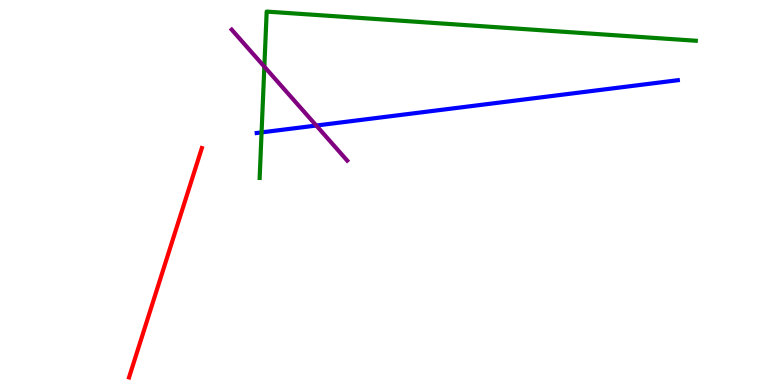[{'lines': ['blue', 'red'], 'intersections': []}, {'lines': ['green', 'red'], 'intersections': []}, {'lines': ['purple', 'red'], 'intersections': []}, {'lines': ['blue', 'green'], 'intersections': [{'x': 3.38, 'y': 6.56}]}, {'lines': ['blue', 'purple'], 'intersections': [{'x': 4.08, 'y': 6.74}]}, {'lines': ['green', 'purple'], 'intersections': [{'x': 3.41, 'y': 8.27}]}]